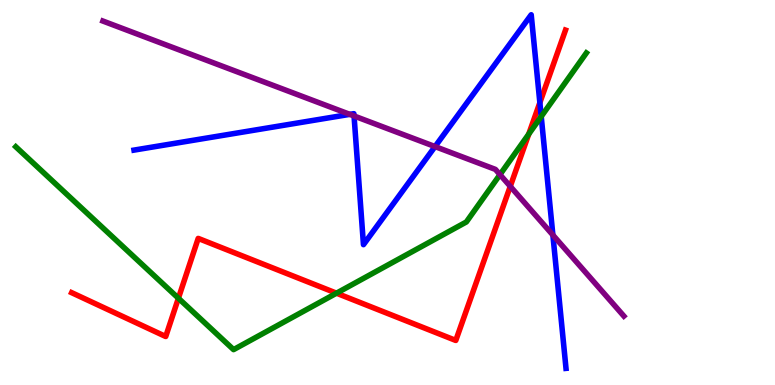[{'lines': ['blue', 'red'], 'intersections': [{'x': 6.97, 'y': 7.33}]}, {'lines': ['green', 'red'], 'intersections': [{'x': 2.3, 'y': 2.25}, {'x': 4.34, 'y': 2.38}, {'x': 6.82, 'y': 6.52}]}, {'lines': ['purple', 'red'], 'intersections': [{'x': 6.58, 'y': 5.16}]}, {'lines': ['blue', 'green'], 'intersections': [{'x': 6.98, 'y': 6.97}]}, {'lines': ['blue', 'purple'], 'intersections': [{'x': 4.51, 'y': 7.03}, {'x': 4.57, 'y': 6.99}, {'x': 5.61, 'y': 6.19}, {'x': 7.13, 'y': 3.9}]}, {'lines': ['green', 'purple'], 'intersections': [{'x': 6.45, 'y': 5.46}]}]